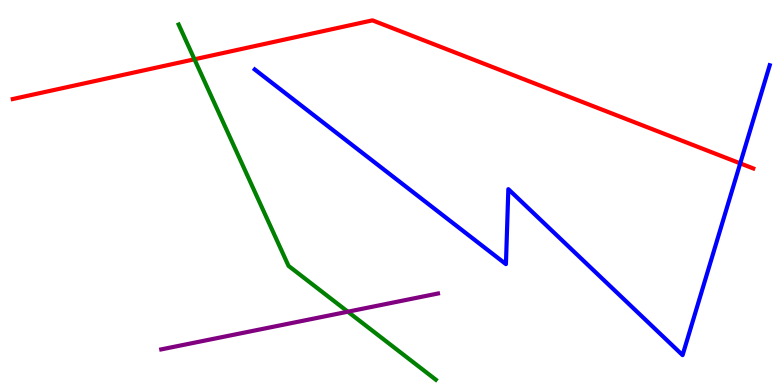[{'lines': ['blue', 'red'], 'intersections': [{'x': 9.55, 'y': 5.76}]}, {'lines': ['green', 'red'], 'intersections': [{'x': 2.51, 'y': 8.46}]}, {'lines': ['purple', 'red'], 'intersections': []}, {'lines': ['blue', 'green'], 'intersections': []}, {'lines': ['blue', 'purple'], 'intersections': []}, {'lines': ['green', 'purple'], 'intersections': [{'x': 4.49, 'y': 1.9}]}]